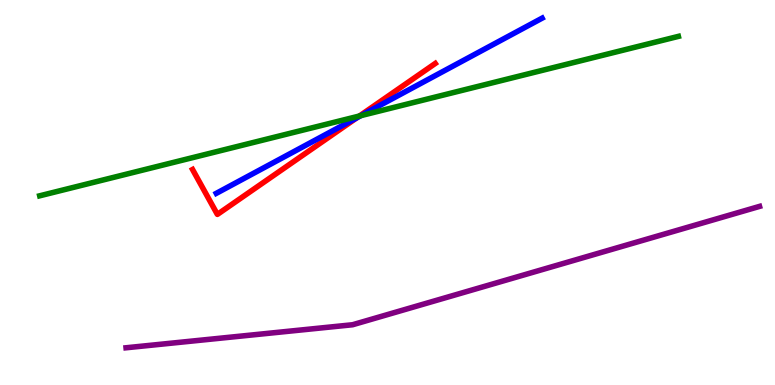[{'lines': ['blue', 'red'], 'intersections': [{'x': 4.61, 'y': 6.94}]}, {'lines': ['green', 'red'], 'intersections': [{'x': 4.64, 'y': 6.99}]}, {'lines': ['purple', 'red'], 'intersections': []}, {'lines': ['blue', 'green'], 'intersections': [{'x': 4.66, 'y': 7.0}]}, {'lines': ['blue', 'purple'], 'intersections': []}, {'lines': ['green', 'purple'], 'intersections': []}]